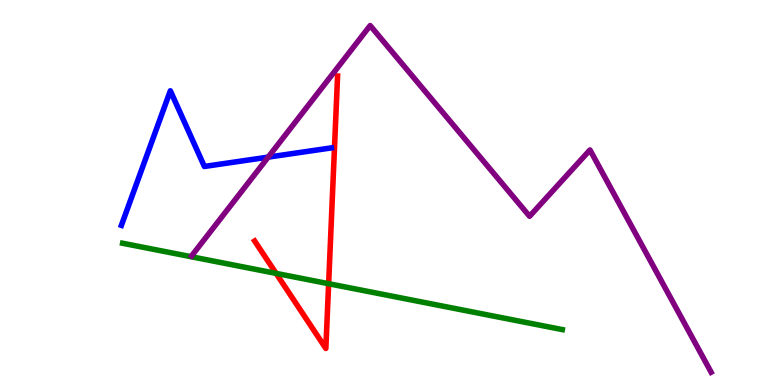[{'lines': ['blue', 'red'], 'intersections': []}, {'lines': ['green', 'red'], 'intersections': [{'x': 3.56, 'y': 2.9}, {'x': 4.24, 'y': 2.63}]}, {'lines': ['purple', 'red'], 'intersections': []}, {'lines': ['blue', 'green'], 'intersections': []}, {'lines': ['blue', 'purple'], 'intersections': [{'x': 3.46, 'y': 5.92}]}, {'lines': ['green', 'purple'], 'intersections': []}]